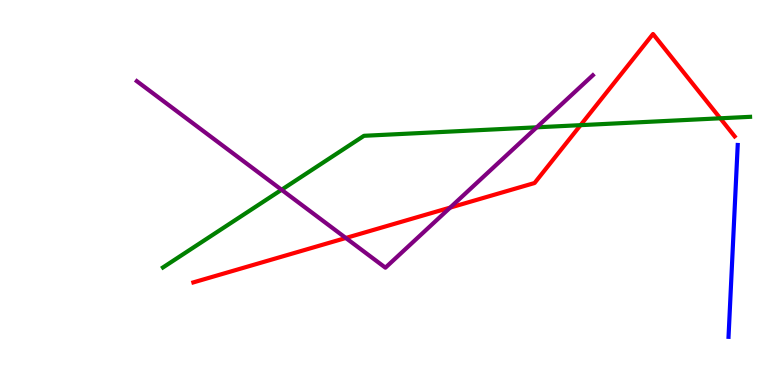[{'lines': ['blue', 'red'], 'intersections': []}, {'lines': ['green', 'red'], 'intersections': [{'x': 7.49, 'y': 6.75}, {'x': 9.29, 'y': 6.93}]}, {'lines': ['purple', 'red'], 'intersections': [{'x': 4.46, 'y': 3.82}, {'x': 5.81, 'y': 4.61}]}, {'lines': ['blue', 'green'], 'intersections': []}, {'lines': ['blue', 'purple'], 'intersections': []}, {'lines': ['green', 'purple'], 'intersections': [{'x': 3.63, 'y': 5.07}, {'x': 6.93, 'y': 6.69}]}]